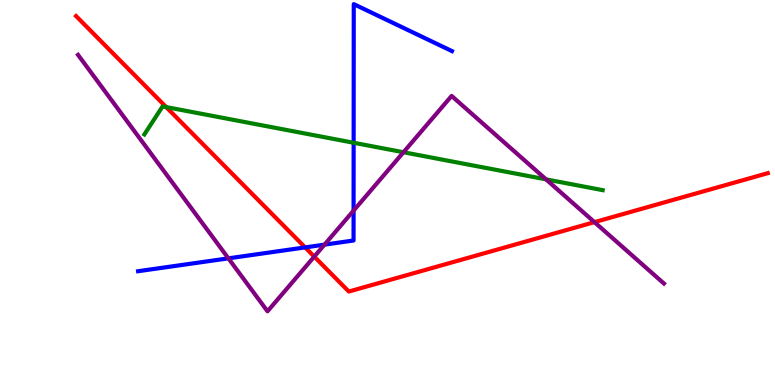[{'lines': ['blue', 'red'], 'intersections': [{'x': 3.94, 'y': 3.57}]}, {'lines': ['green', 'red'], 'intersections': [{'x': 2.14, 'y': 7.22}]}, {'lines': ['purple', 'red'], 'intersections': [{'x': 4.05, 'y': 3.33}, {'x': 7.67, 'y': 4.23}]}, {'lines': ['blue', 'green'], 'intersections': [{'x': 4.56, 'y': 6.29}]}, {'lines': ['blue', 'purple'], 'intersections': [{'x': 2.95, 'y': 3.29}, {'x': 4.19, 'y': 3.65}, {'x': 4.56, 'y': 4.53}]}, {'lines': ['green', 'purple'], 'intersections': [{'x': 5.21, 'y': 6.05}, {'x': 7.05, 'y': 5.34}]}]